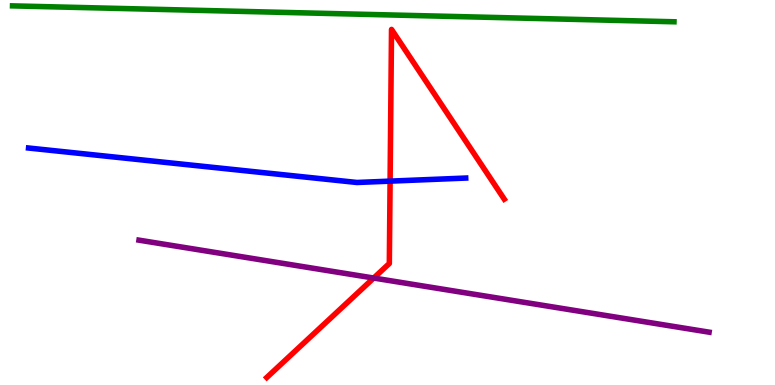[{'lines': ['blue', 'red'], 'intersections': [{'x': 5.03, 'y': 5.3}]}, {'lines': ['green', 'red'], 'intersections': []}, {'lines': ['purple', 'red'], 'intersections': [{'x': 4.82, 'y': 2.78}]}, {'lines': ['blue', 'green'], 'intersections': []}, {'lines': ['blue', 'purple'], 'intersections': []}, {'lines': ['green', 'purple'], 'intersections': []}]